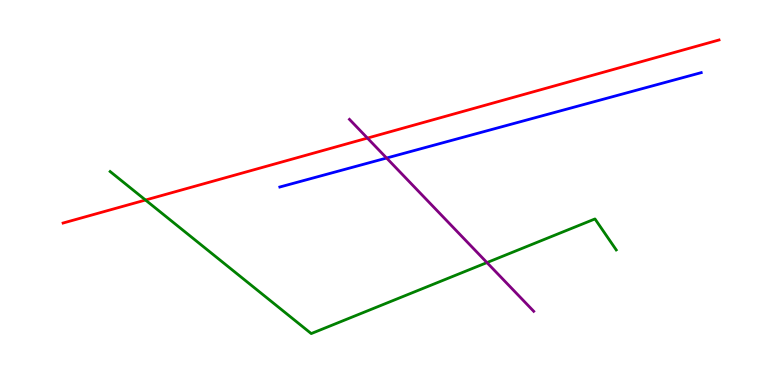[{'lines': ['blue', 'red'], 'intersections': []}, {'lines': ['green', 'red'], 'intersections': [{'x': 1.88, 'y': 4.8}]}, {'lines': ['purple', 'red'], 'intersections': [{'x': 4.74, 'y': 6.41}]}, {'lines': ['blue', 'green'], 'intersections': []}, {'lines': ['blue', 'purple'], 'intersections': [{'x': 4.99, 'y': 5.9}]}, {'lines': ['green', 'purple'], 'intersections': [{'x': 6.28, 'y': 3.18}]}]